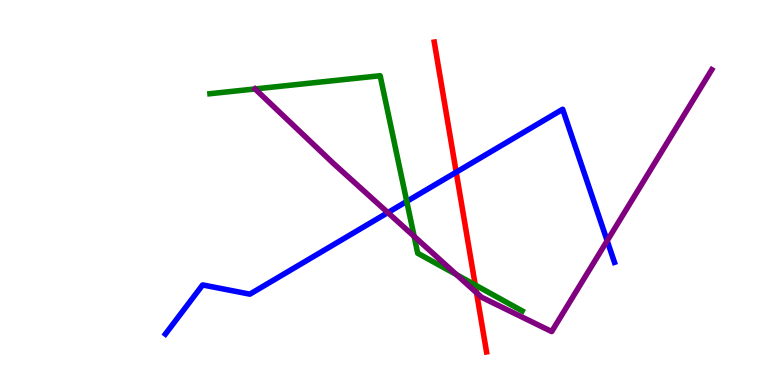[{'lines': ['blue', 'red'], 'intersections': [{'x': 5.89, 'y': 5.53}]}, {'lines': ['green', 'red'], 'intersections': [{'x': 6.13, 'y': 2.6}]}, {'lines': ['purple', 'red'], 'intersections': [{'x': 6.15, 'y': 2.4}]}, {'lines': ['blue', 'green'], 'intersections': [{'x': 5.25, 'y': 4.77}]}, {'lines': ['blue', 'purple'], 'intersections': [{'x': 5.0, 'y': 4.48}, {'x': 7.83, 'y': 3.75}]}, {'lines': ['green', 'purple'], 'intersections': [{'x': 5.34, 'y': 3.86}, {'x': 5.89, 'y': 2.87}]}]